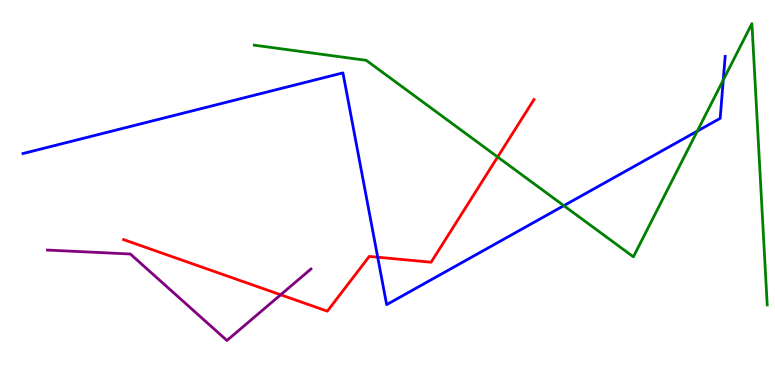[{'lines': ['blue', 'red'], 'intersections': [{'x': 4.87, 'y': 3.32}]}, {'lines': ['green', 'red'], 'intersections': [{'x': 6.42, 'y': 5.92}]}, {'lines': ['purple', 'red'], 'intersections': [{'x': 3.62, 'y': 2.34}]}, {'lines': ['blue', 'green'], 'intersections': [{'x': 7.28, 'y': 4.66}, {'x': 9.0, 'y': 6.59}, {'x': 9.33, 'y': 7.92}]}, {'lines': ['blue', 'purple'], 'intersections': []}, {'lines': ['green', 'purple'], 'intersections': []}]